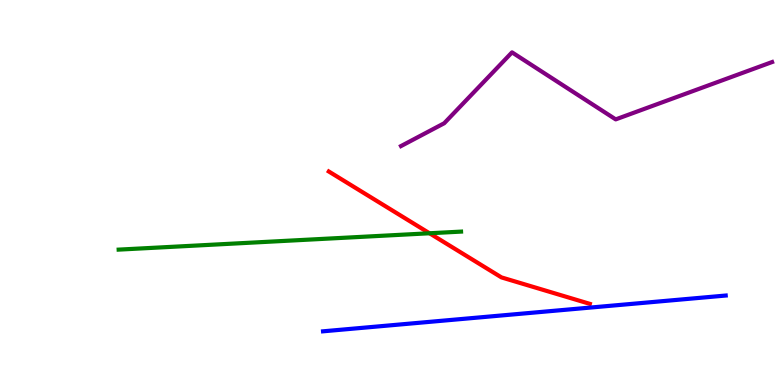[{'lines': ['blue', 'red'], 'intersections': []}, {'lines': ['green', 'red'], 'intersections': [{'x': 5.54, 'y': 3.94}]}, {'lines': ['purple', 'red'], 'intersections': []}, {'lines': ['blue', 'green'], 'intersections': []}, {'lines': ['blue', 'purple'], 'intersections': []}, {'lines': ['green', 'purple'], 'intersections': []}]